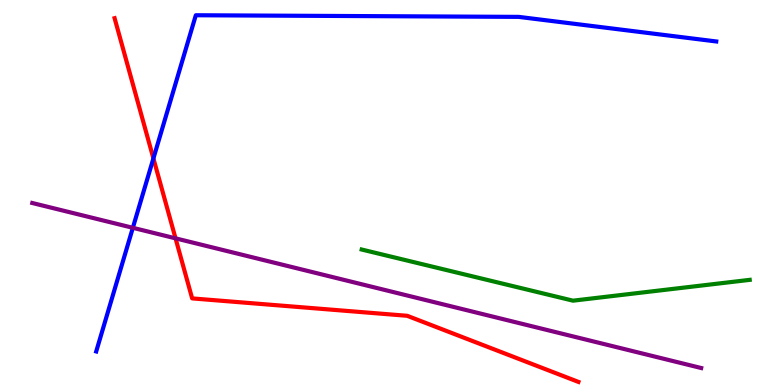[{'lines': ['blue', 'red'], 'intersections': [{'x': 1.98, 'y': 5.89}]}, {'lines': ['green', 'red'], 'intersections': []}, {'lines': ['purple', 'red'], 'intersections': [{'x': 2.26, 'y': 3.81}]}, {'lines': ['blue', 'green'], 'intersections': []}, {'lines': ['blue', 'purple'], 'intersections': [{'x': 1.71, 'y': 4.08}]}, {'lines': ['green', 'purple'], 'intersections': []}]